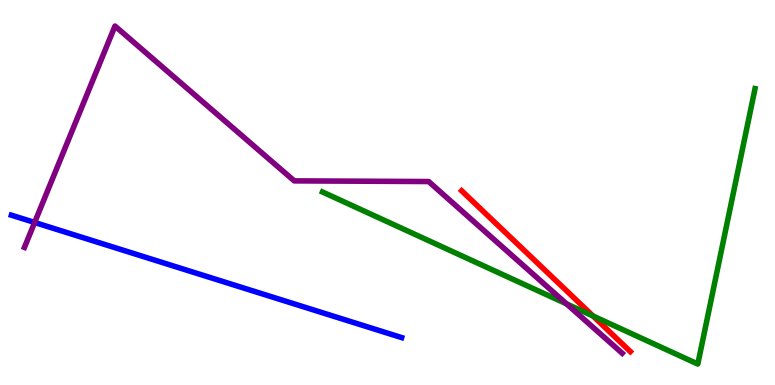[{'lines': ['blue', 'red'], 'intersections': []}, {'lines': ['green', 'red'], 'intersections': [{'x': 7.65, 'y': 1.79}]}, {'lines': ['purple', 'red'], 'intersections': []}, {'lines': ['blue', 'green'], 'intersections': []}, {'lines': ['blue', 'purple'], 'intersections': [{'x': 0.447, 'y': 4.22}]}, {'lines': ['green', 'purple'], 'intersections': [{'x': 7.31, 'y': 2.11}]}]